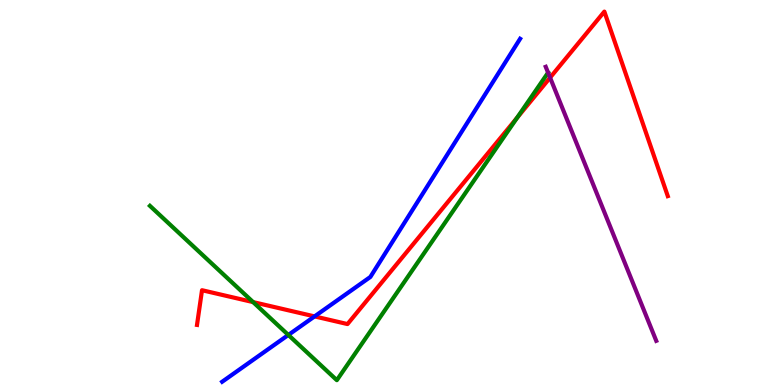[{'lines': ['blue', 'red'], 'intersections': [{'x': 4.06, 'y': 1.78}]}, {'lines': ['green', 'red'], 'intersections': [{'x': 3.27, 'y': 2.15}, {'x': 6.67, 'y': 6.94}]}, {'lines': ['purple', 'red'], 'intersections': [{'x': 7.1, 'y': 7.98}]}, {'lines': ['blue', 'green'], 'intersections': [{'x': 3.72, 'y': 1.3}]}, {'lines': ['blue', 'purple'], 'intersections': []}, {'lines': ['green', 'purple'], 'intersections': [{'x': 7.07, 'y': 8.11}]}]